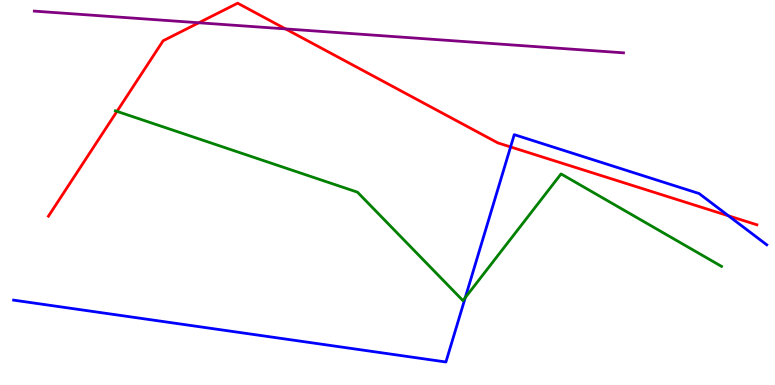[{'lines': ['blue', 'red'], 'intersections': [{'x': 6.59, 'y': 6.18}, {'x': 9.4, 'y': 4.39}]}, {'lines': ['green', 'red'], 'intersections': [{'x': 1.51, 'y': 7.11}]}, {'lines': ['purple', 'red'], 'intersections': [{'x': 2.57, 'y': 9.41}, {'x': 3.68, 'y': 9.25}]}, {'lines': ['blue', 'green'], 'intersections': [{'x': 6.0, 'y': 2.27}]}, {'lines': ['blue', 'purple'], 'intersections': []}, {'lines': ['green', 'purple'], 'intersections': []}]